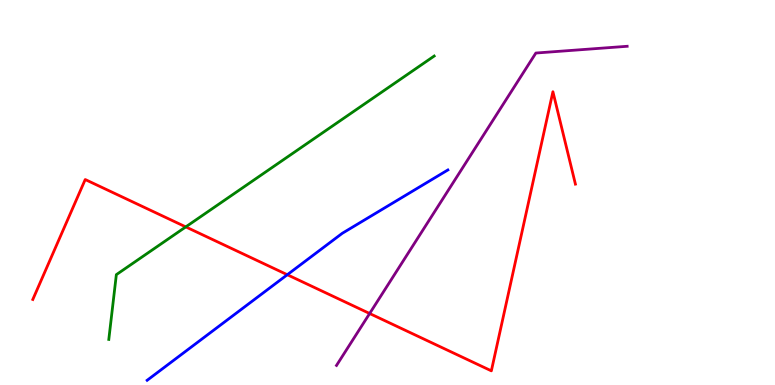[{'lines': ['blue', 'red'], 'intersections': [{'x': 3.71, 'y': 2.86}]}, {'lines': ['green', 'red'], 'intersections': [{'x': 2.4, 'y': 4.11}]}, {'lines': ['purple', 'red'], 'intersections': [{'x': 4.77, 'y': 1.86}]}, {'lines': ['blue', 'green'], 'intersections': []}, {'lines': ['blue', 'purple'], 'intersections': []}, {'lines': ['green', 'purple'], 'intersections': []}]